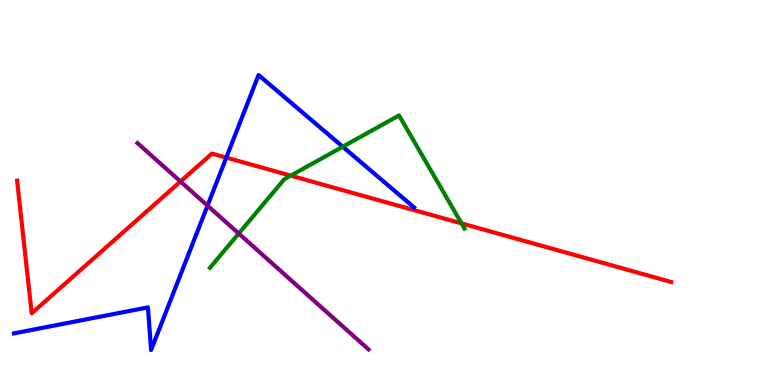[{'lines': ['blue', 'red'], 'intersections': [{'x': 2.92, 'y': 5.91}]}, {'lines': ['green', 'red'], 'intersections': [{'x': 3.75, 'y': 5.44}, {'x': 5.96, 'y': 4.2}]}, {'lines': ['purple', 'red'], 'intersections': [{'x': 2.33, 'y': 5.29}]}, {'lines': ['blue', 'green'], 'intersections': [{'x': 4.42, 'y': 6.19}]}, {'lines': ['blue', 'purple'], 'intersections': [{'x': 2.68, 'y': 4.66}]}, {'lines': ['green', 'purple'], 'intersections': [{'x': 3.08, 'y': 3.93}]}]